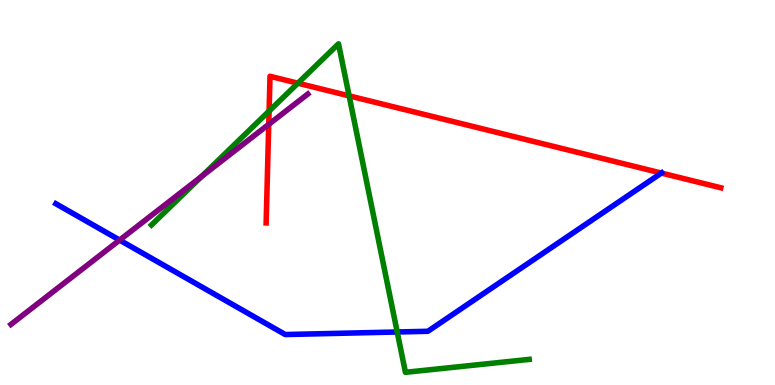[{'lines': ['blue', 'red'], 'intersections': [{'x': 8.53, 'y': 5.5}]}, {'lines': ['green', 'red'], 'intersections': [{'x': 3.47, 'y': 7.11}, {'x': 3.84, 'y': 7.84}, {'x': 4.5, 'y': 7.51}]}, {'lines': ['purple', 'red'], 'intersections': [{'x': 3.47, 'y': 6.77}]}, {'lines': ['blue', 'green'], 'intersections': [{'x': 5.13, 'y': 1.38}]}, {'lines': ['blue', 'purple'], 'intersections': [{'x': 1.54, 'y': 3.76}]}, {'lines': ['green', 'purple'], 'intersections': [{'x': 2.6, 'y': 5.42}]}]